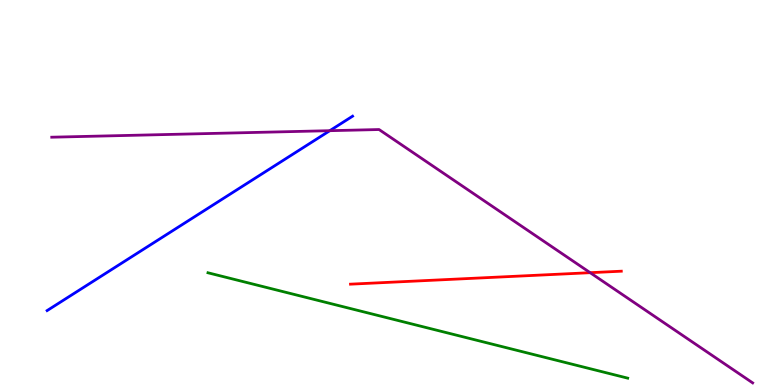[{'lines': ['blue', 'red'], 'intersections': []}, {'lines': ['green', 'red'], 'intersections': []}, {'lines': ['purple', 'red'], 'intersections': [{'x': 7.62, 'y': 2.92}]}, {'lines': ['blue', 'green'], 'intersections': []}, {'lines': ['blue', 'purple'], 'intersections': [{'x': 4.26, 'y': 6.61}]}, {'lines': ['green', 'purple'], 'intersections': []}]